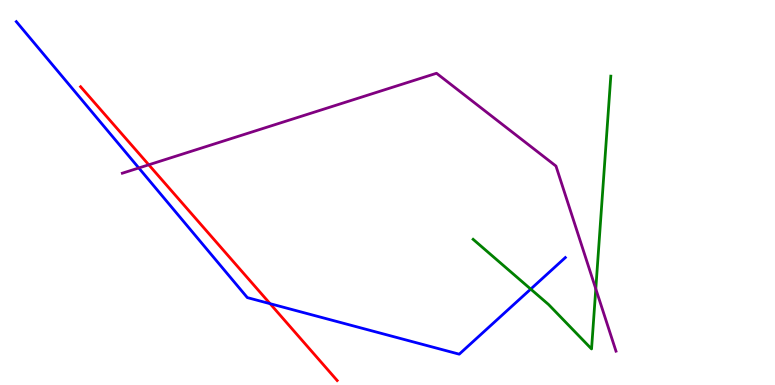[{'lines': ['blue', 'red'], 'intersections': [{'x': 3.48, 'y': 2.11}]}, {'lines': ['green', 'red'], 'intersections': []}, {'lines': ['purple', 'red'], 'intersections': [{'x': 1.92, 'y': 5.72}]}, {'lines': ['blue', 'green'], 'intersections': [{'x': 6.85, 'y': 2.49}]}, {'lines': ['blue', 'purple'], 'intersections': [{'x': 1.79, 'y': 5.64}]}, {'lines': ['green', 'purple'], 'intersections': [{'x': 7.69, 'y': 2.5}]}]